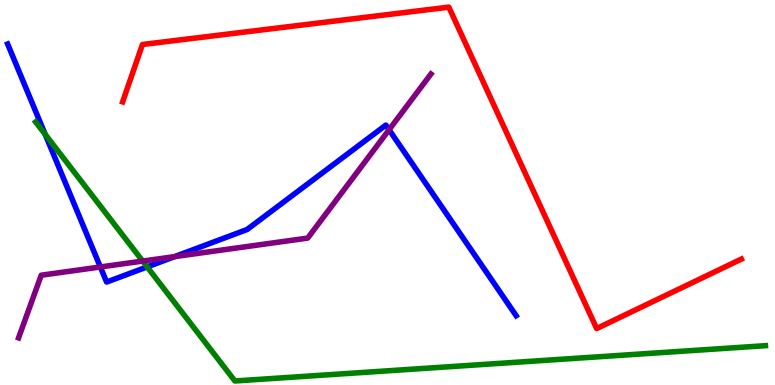[{'lines': ['blue', 'red'], 'intersections': []}, {'lines': ['green', 'red'], 'intersections': []}, {'lines': ['purple', 'red'], 'intersections': []}, {'lines': ['blue', 'green'], 'intersections': [{'x': 0.583, 'y': 6.51}, {'x': 1.9, 'y': 3.07}]}, {'lines': ['blue', 'purple'], 'intersections': [{'x': 1.29, 'y': 3.07}, {'x': 2.25, 'y': 3.33}, {'x': 5.02, 'y': 6.63}]}, {'lines': ['green', 'purple'], 'intersections': [{'x': 1.84, 'y': 3.22}]}]